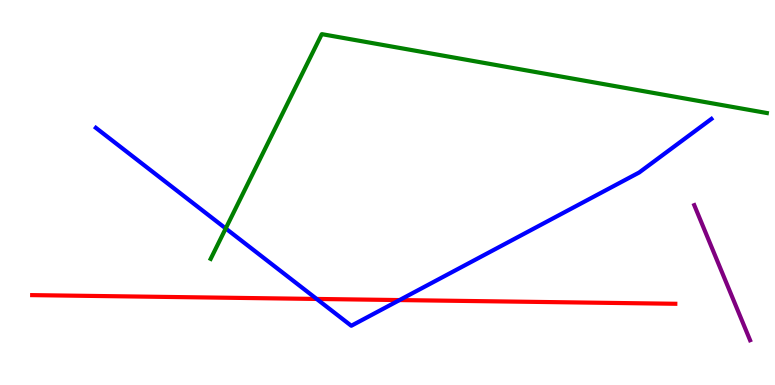[{'lines': ['blue', 'red'], 'intersections': [{'x': 4.09, 'y': 2.24}, {'x': 5.16, 'y': 2.21}]}, {'lines': ['green', 'red'], 'intersections': []}, {'lines': ['purple', 'red'], 'intersections': []}, {'lines': ['blue', 'green'], 'intersections': [{'x': 2.91, 'y': 4.07}]}, {'lines': ['blue', 'purple'], 'intersections': []}, {'lines': ['green', 'purple'], 'intersections': []}]